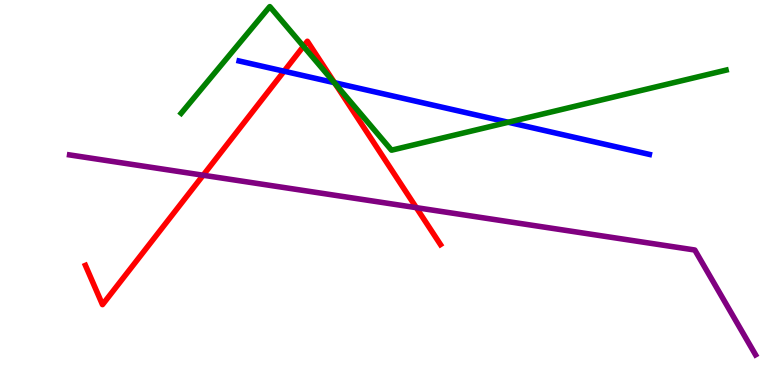[{'lines': ['blue', 'red'], 'intersections': [{'x': 3.67, 'y': 8.15}, {'x': 4.32, 'y': 7.85}]}, {'lines': ['green', 'red'], 'intersections': [{'x': 3.92, 'y': 8.8}, {'x': 4.33, 'y': 7.82}]}, {'lines': ['purple', 'red'], 'intersections': [{'x': 2.62, 'y': 5.45}, {'x': 5.37, 'y': 4.61}]}, {'lines': ['blue', 'green'], 'intersections': [{'x': 4.31, 'y': 7.85}, {'x': 6.56, 'y': 6.82}]}, {'lines': ['blue', 'purple'], 'intersections': []}, {'lines': ['green', 'purple'], 'intersections': []}]